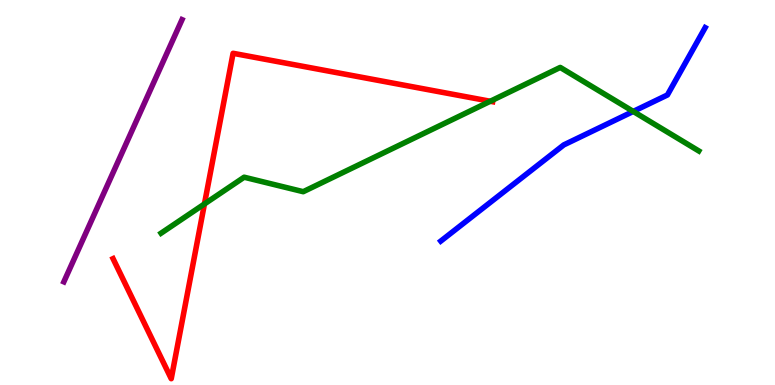[{'lines': ['blue', 'red'], 'intersections': []}, {'lines': ['green', 'red'], 'intersections': [{'x': 2.64, 'y': 4.7}, {'x': 6.33, 'y': 7.37}]}, {'lines': ['purple', 'red'], 'intersections': []}, {'lines': ['blue', 'green'], 'intersections': [{'x': 8.17, 'y': 7.11}]}, {'lines': ['blue', 'purple'], 'intersections': []}, {'lines': ['green', 'purple'], 'intersections': []}]